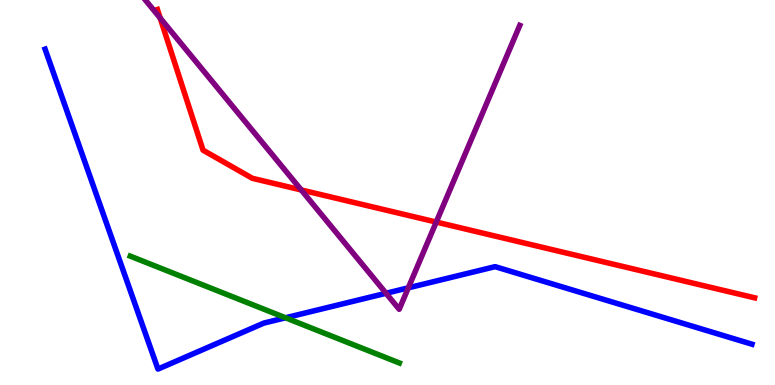[{'lines': ['blue', 'red'], 'intersections': []}, {'lines': ['green', 'red'], 'intersections': []}, {'lines': ['purple', 'red'], 'intersections': [{'x': 2.07, 'y': 9.53}, {'x': 3.89, 'y': 5.07}, {'x': 5.63, 'y': 4.23}]}, {'lines': ['blue', 'green'], 'intersections': [{'x': 3.68, 'y': 1.75}]}, {'lines': ['blue', 'purple'], 'intersections': [{'x': 4.98, 'y': 2.38}, {'x': 5.27, 'y': 2.52}]}, {'lines': ['green', 'purple'], 'intersections': []}]